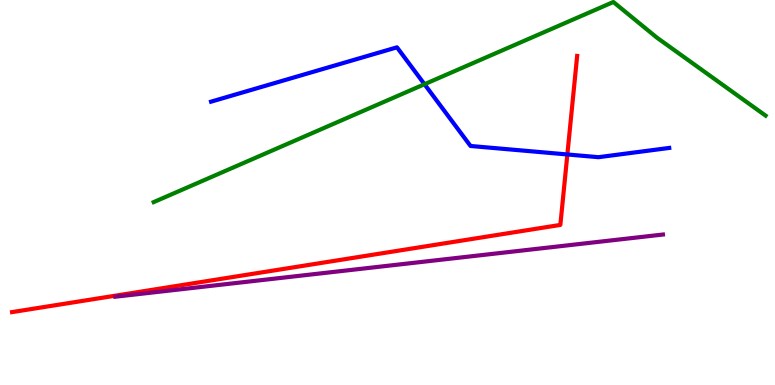[{'lines': ['blue', 'red'], 'intersections': [{'x': 7.32, 'y': 5.99}]}, {'lines': ['green', 'red'], 'intersections': []}, {'lines': ['purple', 'red'], 'intersections': []}, {'lines': ['blue', 'green'], 'intersections': [{'x': 5.48, 'y': 7.81}]}, {'lines': ['blue', 'purple'], 'intersections': []}, {'lines': ['green', 'purple'], 'intersections': []}]